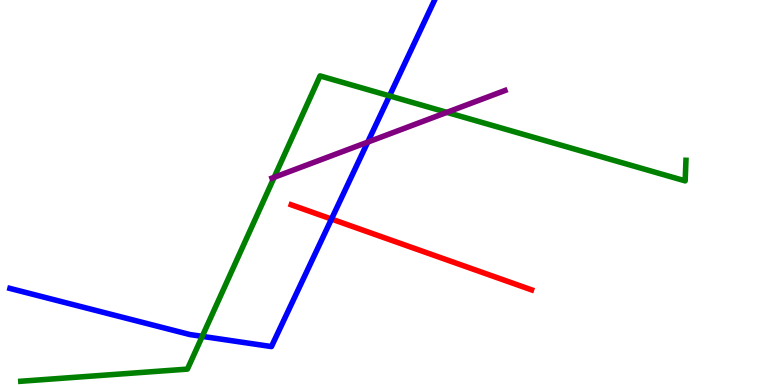[{'lines': ['blue', 'red'], 'intersections': [{'x': 4.28, 'y': 4.31}]}, {'lines': ['green', 'red'], 'intersections': []}, {'lines': ['purple', 'red'], 'intersections': []}, {'lines': ['blue', 'green'], 'intersections': [{'x': 2.61, 'y': 1.26}, {'x': 5.03, 'y': 7.51}]}, {'lines': ['blue', 'purple'], 'intersections': [{'x': 4.74, 'y': 6.31}]}, {'lines': ['green', 'purple'], 'intersections': [{'x': 3.54, 'y': 5.4}, {'x': 5.77, 'y': 7.08}]}]